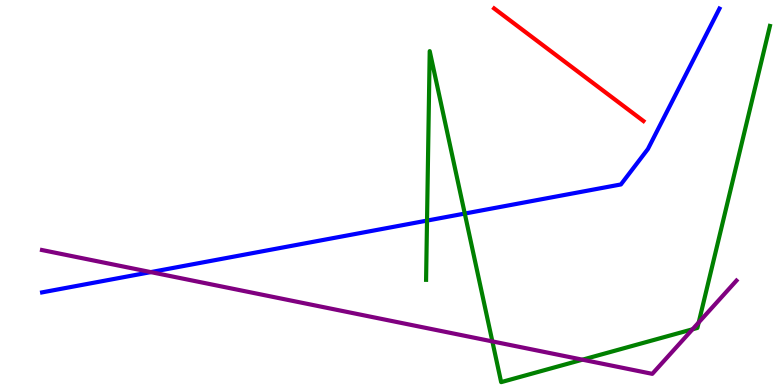[{'lines': ['blue', 'red'], 'intersections': []}, {'lines': ['green', 'red'], 'intersections': []}, {'lines': ['purple', 'red'], 'intersections': []}, {'lines': ['blue', 'green'], 'intersections': [{'x': 5.51, 'y': 4.27}, {'x': 6.0, 'y': 4.45}]}, {'lines': ['blue', 'purple'], 'intersections': [{'x': 1.95, 'y': 2.93}]}, {'lines': ['green', 'purple'], 'intersections': [{'x': 6.35, 'y': 1.13}, {'x': 7.52, 'y': 0.658}, {'x': 8.94, 'y': 1.45}, {'x': 9.02, 'y': 1.62}]}]